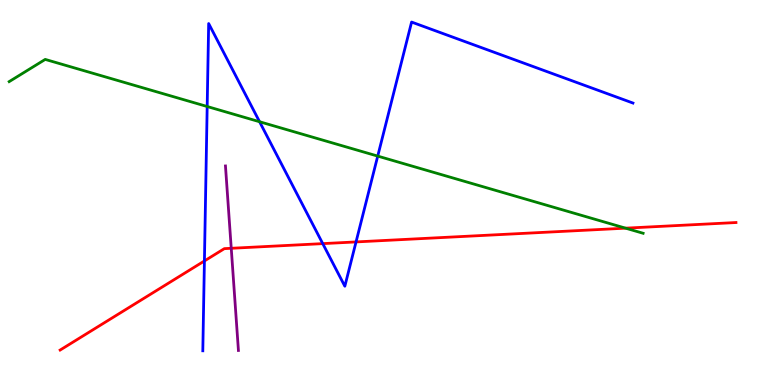[{'lines': ['blue', 'red'], 'intersections': [{'x': 2.64, 'y': 3.22}, {'x': 4.16, 'y': 3.67}, {'x': 4.59, 'y': 3.72}]}, {'lines': ['green', 'red'], 'intersections': [{'x': 8.07, 'y': 4.07}]}, {'lines': ['purple', 'red'], 'intersections': [{'x': 2.98, 'y': 3.55}]}, {'lines': ['blue', 'green'], 'intersections': [{'x': 2.67, 'y': 7.23}, {'x': 3.35, 'y': 6.84}, {'x': 4.87, 'y': 5.95}]}, {'lines': ['blue', 'purple'], 'intersections': []}, {'lines': ['green', 'purple'], 'intersections': []}]